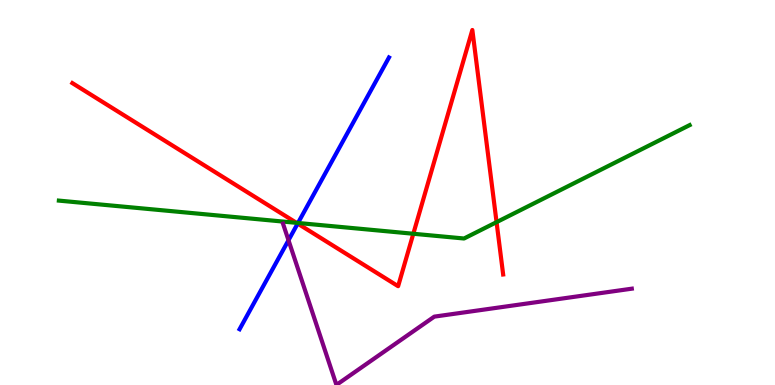[{'lines': ['blue', 'red'], 'intersections': [{'x': 3.84, 'y': 4.19}]}, {'lines': ['green', 'red'], 'intersections': [{'x': 3.83, 'y': 4.21}, {'x': 5.33, 'y': 3.93}, {'x': 6.41, 'y': 4.23}]}, {'lines': ['purple', 'red'], 'intersections': []}, {'lines': ['blue', 'green'], 'intersections': [{'x': 3.85, 'y': 4.21}]}, {'lines': ['blue', 'purple'], 'intersections': [{'x': 3.72, 'y': 3.76}]}, {'lines': ['green', 'purple'], 'intersections': []}]